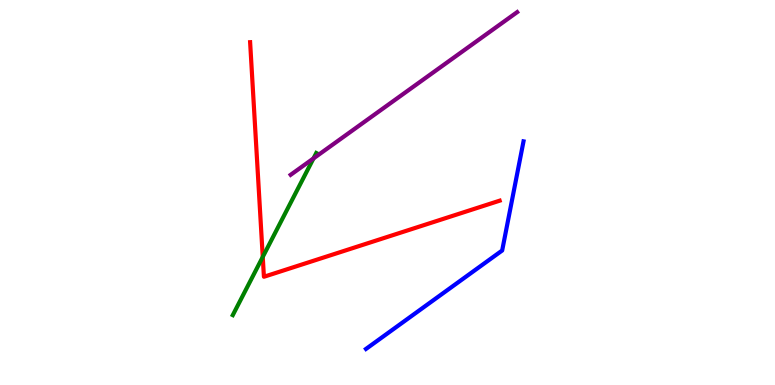[{'lines': ['blue', 'red'], 'intersections': []}, {'lines': ['green', 'red'], 'intersections': [{'x': 3.39, 'y': 3.33}]}, {'lines': ['purple', 'red'], 'intersections': []}, {'lines': ['blue', 'green'], 'intersections': []}, {'lines': ['blue', 'purple'], 'intersections': []}, {'lines': ['green', 'purple'], 'intersections': [{'x': 4.05, 'y': 5.89}]}]